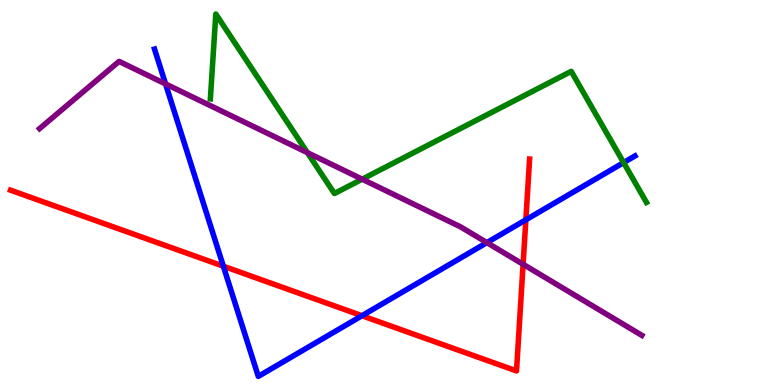[{'lines': ['blue', 'red'], 'intersections': [{'x': 2.88, 'y': 3.09}, {'x': 4.67, 'y': 1.8}, {'x': 6.79, 'y': 4.29}]}, {'lines': ['green', 'red'], 'intersections': []}, {'lines': ['purple', 'red'], 'intersections': [{'x': 6.75, 'y': 3.14}]}, {'lines': ['blue', 'green'], 'intersections': [{'x': 8.05, 'y': 5.78}]}, {'lines': ['blue', 'purple'], 'intersections': [{'x': 2.14, 'y': 7.82}, {'x': 6.28, 'y': 3.7}]}, {'lines': ['green', 'purple'], 'intersections': [{'x': 3.97, 'y': 6.03}, {'x': 4.67, 'y': 5.35}]}]